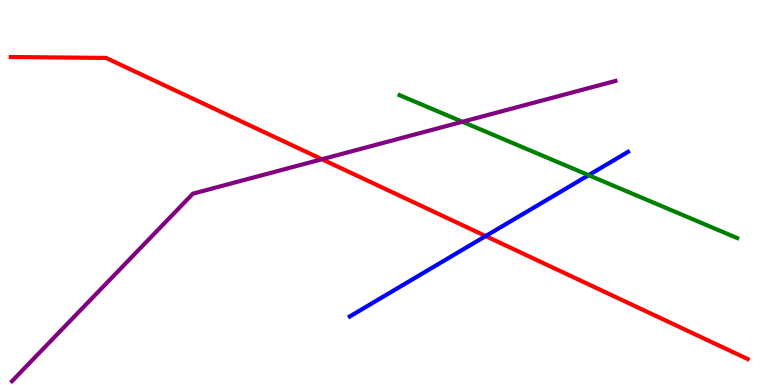[{'lines': ['blue', 'red'], 'intersections': [{'x': 6.27, 'y': 3.87}]}, {'lines': ['green', 'red'], 'intersections': []}, {'lines': ['purple', 'red'], 'intersections': [{'x': 4.15, 'y': 5.86}]}, {'lines': ['blue', 'green'], 'intersections': [{'x': 7.6, 'y': 5.45}]}, {'lines': ['blue', 'purple'], 'intersections': []}, {'lines': ['green', 'purple'], 'intersections': [{'x': 5.97, 'y': 6.84}]}]